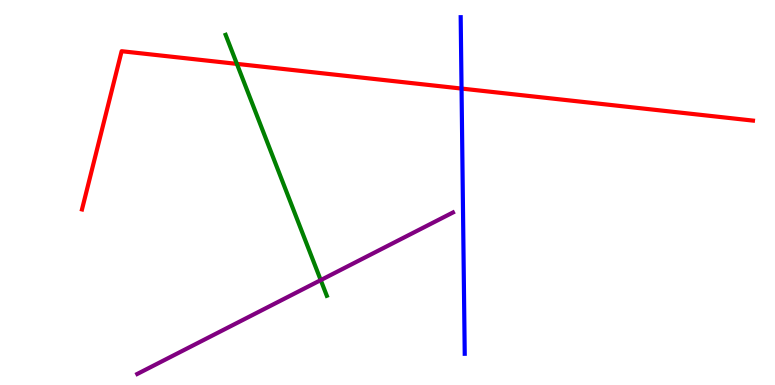[{'lines': ['blue', 'red'], 'intersections': [{'x': 5.96, 'y': 7.7}]}, {'lines': ['green', 'red'], 'intersections': [{'x': 3.06, 'y': 8.34}]}, {'lines': ['purple', 'red'], 'intersections': []}, {'lines': ['blue', 'green'], 'intersections': []}, {'lines': ['blue', 'purple'], 'intersections': []}, {'lines': ['green', 'purple'], 'intersections': [{'x': 4.14, 'y': 2.72}]}]